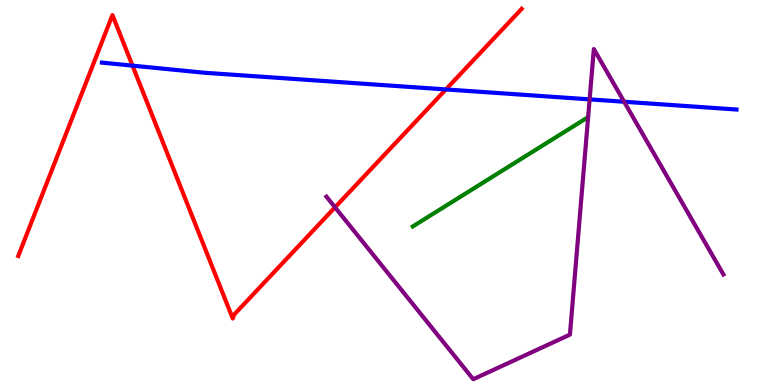[{'lines': ['blue', 'red'], 'intersections': [{'x': 1.71, 'y': 8.3}, {'x': 5.75, 'y': 7.68}]}, {'lines': ['green', 'red'], 'intersections': []}, {'lines': ['purple', 'red'], 'intersections': [{'x': 4.32, 'y': 4.61}]}, {'lines': ['blue', 'green'], 'intersections': []}, {'lines': ['blue', 'purple'], 'intersections': [{'x': 7.61, 'y': 7.42}, {'x': 8.05, 'y': 7.36}]}, {'lines': ['green', 'purple'], 'intersections': []}]